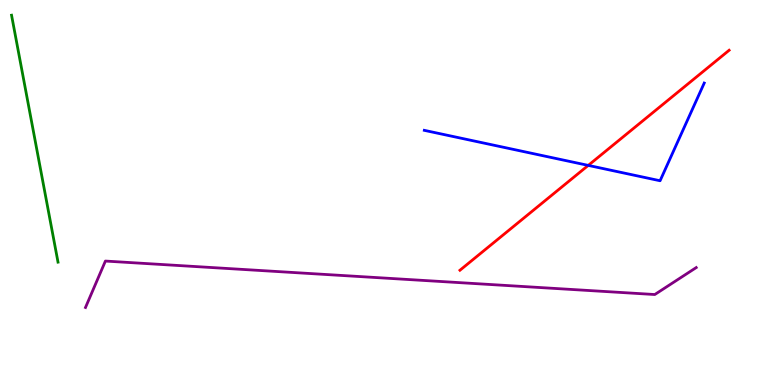[{'lines': ['blue', 'red'], 'intersections': [{'x': 7.59, 'y': 5.7}]}, {'lines': ['green', 'red'], 'intersections': []}, {'lines': ['purple', 'red'], 'intersections': []}, {'lines': ['blue', 'green'], 'intersections': []}, {'lines': ['blue', 'purple'], 'intersections': []}, {'lines': ['green', 'purple'], 'intersections': []}]